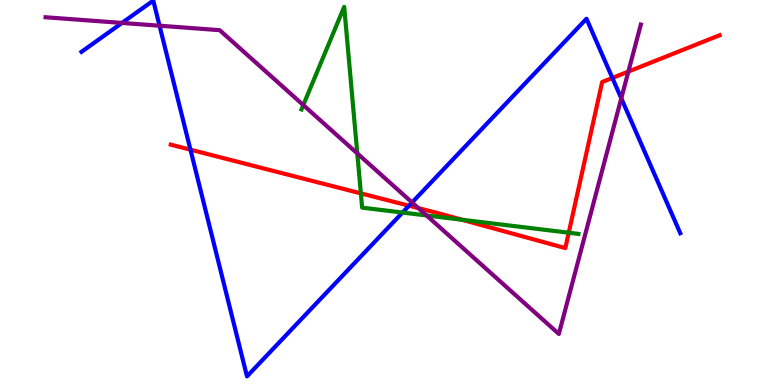[{'lines': ['blue', 'red'], 'intersections': [{'x': 2.46, 'y': 6.11}, {'x': 5.28, 'y': 4.66}, {'x': 7.9, 'y': 7.98}]}, {'lines': ['green', 'red'], 'intersections': [{'x': 4.66, 'y': 4.98}, {'x': 5.96, 'y': 4.29}, {'x': 7.34, 'y': 3.96}]}, {'lines': ['purple', 'red'], 'intersections': [{'x': 5.4, 'y': 4.59}, {'x': 8.11, 'y': 8.14}]}, {'lines': ['blue', 'green'], 'intersections': [{'x': 5.19, 'y': 4.48}]}, {'lines': ['blue', 'purple'], 'intersections': [{'x': 1.57, 'y': 9.4}, {'x': 2.06, 'y': 9.33}, {'x': 5.32, 'y': 4.74}, {'x': 8.02, 'y': 7.45}]}, {'lines': ['green', 'purple'], 'intersections': [{'x': 3.91, 'y': 7.27}, {'x': 4.61, 'y': 6.02}, {'x': 5.5, 'y': 4.4}]}]